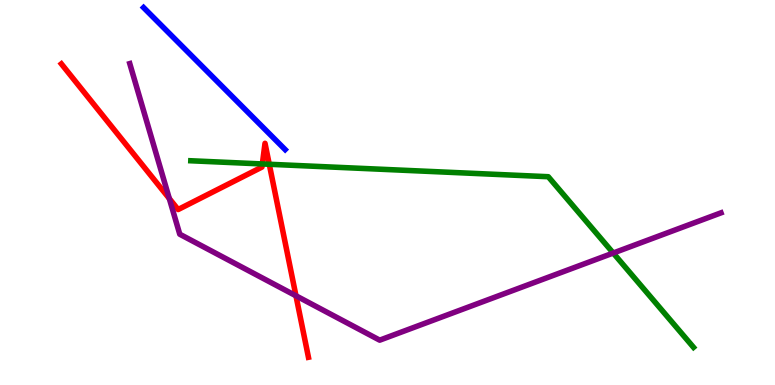[{'lines': ['blue', 'red'], 'intersections': []}, {'lines': ['green', 'red'], 'intersections': [{'x': 3.39, 'y': 5.74}, {'x': 3.47, 'y': 5.73}]}, {'lines': ['purple', 'red'], 'intersections': [{'x': 2.18, 'y': 4.84}, {'x': 3.82, 'y': 2.32}]}, {'lines': ['blue', 'green'], 'intersections': []}, {'lines': ['blue', 'purple'], 'intersections': []}, {'lines': ['green', 'purple'], 'intersections': [{'x': 7.91, 'y': 3.43}]}]